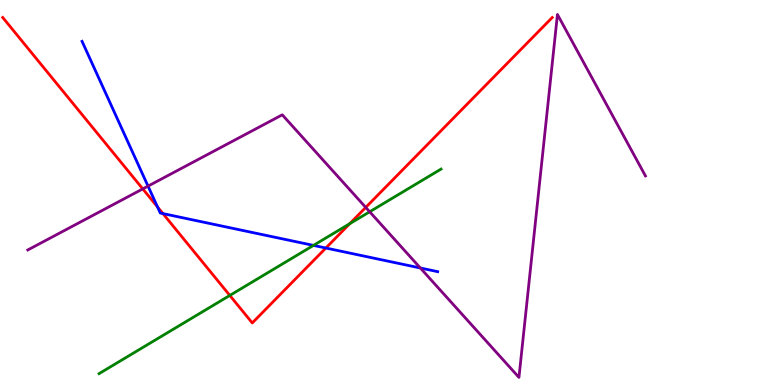[{'lines': ['blue', 'red'], 'intersections': [{'x': 2.03, 'y': 4.62}, {'x': 2.1, 'y': 4.45}, {'x': 4.2, 'y': 3.56}]}, {'lines': ['green', 'red'], 'intersections': [{'x': 2.97, 'y': 2.33}, {'x': 4.51, 'y': 4.19}]}, {'lines': ['purple', 'red'], 'intersections': [{'x': 1.84, 'y': 5.09}, {'x': 4.72, 'y': 4.61}]}, {'lines': ['blue', 'green'], 'intersections': [{'x': 4.04, 'y': 3.63}]}, {'lines': ['blue', 'purple'], 'intersections': [{'x': 1.91, 'y': 5.17}, {'x': 5.42, 'y': 3.04}]}, {'lines': ['green', 'purple'], 'intersections': [{'x': 4.77, 'y': 4.5}]}]